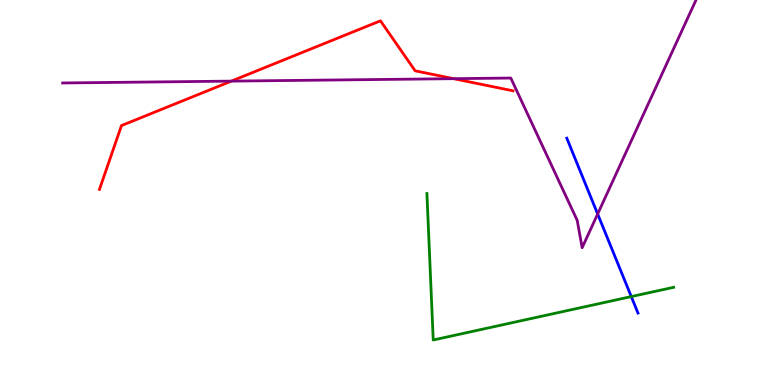[{'lines': ['blue', 'red'], 'intersections': []}, {'lines': ['green', 'red'], 'intersections': []}, {'lines': ['purple', 'red'], 'intersections': [{'x': 2.99, 'y': 7.89}, {'x': 5.85, 'y': 7.96}]}, {'lines': ['blue', 'green'], 'intersections': [{'x': 8.15, 'y': 2.3}]}, {'lines': ['blue', 'purple'], 'intersections': [{'x': 7.71, 'y': 4.44}]}, {'lines': ['green', 'purple'], 'intersections': []}]